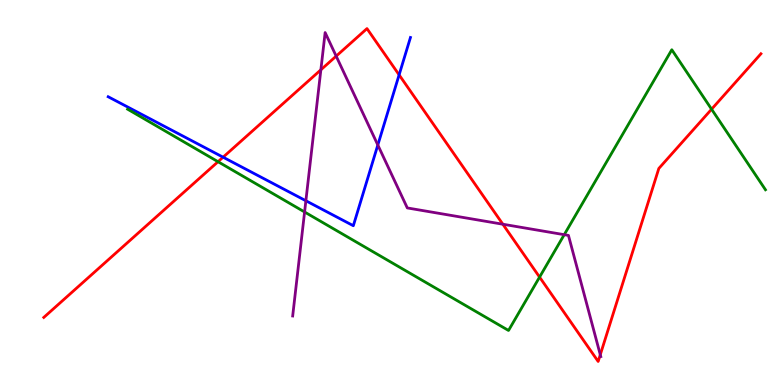[{'lines': ['blue', 'red'], 'intersections': [{'x': 2.88, 'y': 5.92}, {'x': 5.15, 'y': 8.06}]}, {'lines': ['green', 'red'], 'intersections': [{'x': 2.81, 'y': 5.8}, {'x': 6.96, 'y': 2.8}, {'x': 9.18, 'y': 7.16}]}, {'lines': ['purple', 'red'], 'intersections': [{'x': 4.14, 'y': 8.19}, {'x': 4.34, 'y': 8.54}, {'x': 6.49, 'y': 4.18}, {'x': 7.75, 'y': 0.786}]}, {'lines': ['blue', 'green'], 'intersections': []}, {'lines': ['blue', 'purple'], 'intersections': [{'x': 3.95, 'y': 4.79}, {'x': 4.88, 'y': 6.23}]}, {'lines': ['green', 'purple'], 'intersections': [{'x': 3.93, 'y': 4.49}, {'x': 7.28, 'y': 3.9}]}]